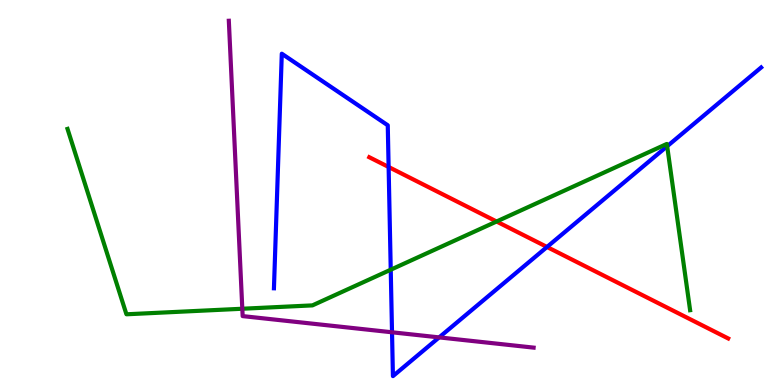[{'lines': ['blue', 'red'], 'intersections': [{'x': 5.01, 'y': 5.66}, {'x': 7.06, 'y': 3.59}]}, {'lines': ['green', 'red'], 'intersections': [{'x': 6.41, 'y': 4.25}]}, {'lines': ['purple', 'red'], 'intersections': []}, {'lines': ['blue', 'green'], 'intersections': [{'x': 5.04, 'y': 2.99}, {'x': 8.61, 'y': 6.2}]}, {'lines': ['blue', 'purple'], 'intersections': [{'x': 5.06, 'y': 1.37}, {'x': 5.67, 'y': 1.24}]}, {'lines': ['green', 'purple'], 'intersections': [{'x': 3.13, 'y': 1.98}]}]